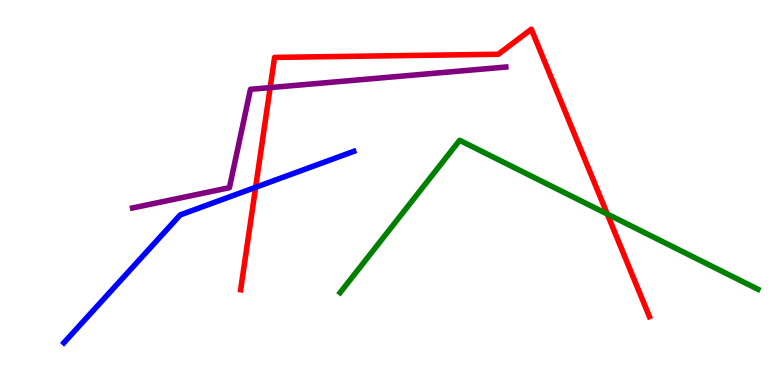[{'lines': ['blue', 'red'], 'intersections': [{'x': 3.3, 'y': 5.13}]}, {'lines': ['green', 'red'], 'intersections': [{'x': 7.84, 'y': 4.44}]}, {'lines': ['purple', 'red'], 'intersections': [{'x': 3.49, 'y': 7.72}]}, {'lines': ['blue', 'green'], 'intersections': []}, {'lines': ['blue', 'purple'], 'intersections': []}, {'lines': ['green', 'purple'], 'intersections': []}]